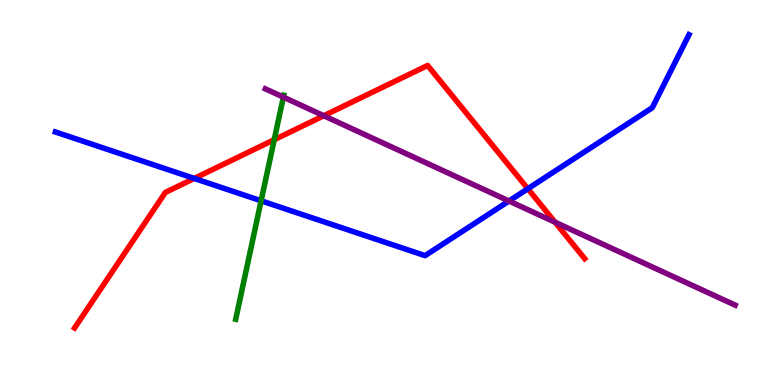[{'lines': ['blue', 'red'], 'intersections': [{'x': 2.51, 'y': 5.37}, {'x': 6.81, 'y': 5.1}]}, {'lines': ['green', 'red'], 'intersections': [{'x': 3.54, 'y': 6.37}]}, {'lines': ['purple', 'red'], 'intersections': [{'x': 4.18, 'y': 6.99}, {'x': 7.16, 'y': 4.23}]}, {'lines': ['blue', 'green'], 'intersections': [{'x': 3.37, 'y': 4.78}]}, {'lines': ['blue', 'purple'], 'intersections': [{'x': 6.57, 'y': 4.78}]}, {'lines': ['green', 'purple'], 'intersections': [{'x': 3.66, 'y': 7.48}]}]